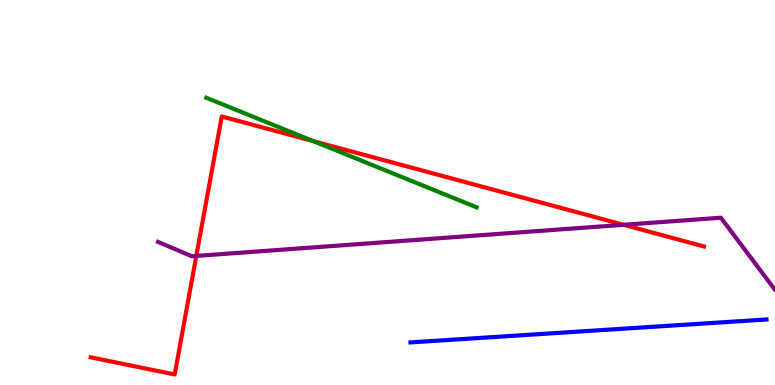[{'lines': ['blue', 'red'], 'intersections': []}, {'lines': ['green', 'red'], 'intersections': [{'x': 4.04, 'y': 6.33}]}, {'lines': ['purple', 'red'], 'intersections': [{'x': 2.53, 'y': 3.35}, {'x': 8.05, 'y': 4.16}]}, {'lines': ['blue', 'green'], 'intersections': []}, {'lines': ['blue', 'purple'], 'intersections': []}, {'lines': ['green', 'purple'], 'intersections': []}]